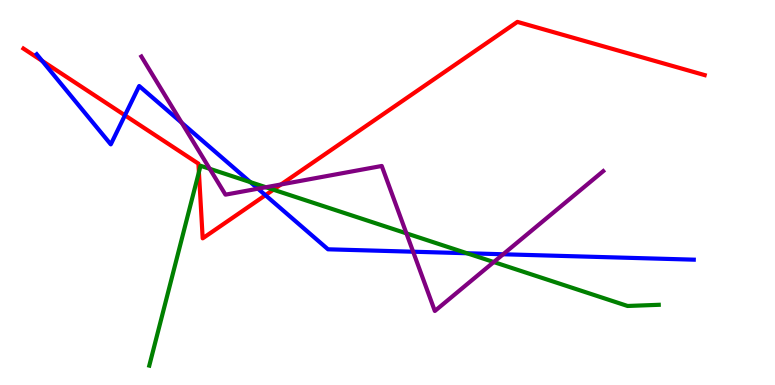[{'lines': ['blue', 'red'], 'intersections': [{'x': 0.544, 'y': 8.42}, {'x': 1.61, 'y': 7.0}, {'x': 3.42, 'y': 4.93}]}, {'lines': ['green', 'red'], 'intersections': [{'x': 2.57, 'y': 5.53}, {'x': 3.53, 'y': 5.07}]}, {'lines': ['purple', 'red'], 'intersections': [{'x': 3.63, 'y': 5.21}]}, {'lines': ['blue', 'green'], 'intersections': [{'x': 3.23, 'y': 5.27}, {'x': 6.03, 'y': 3.42}]}, {'lines': ['blue', 'purple'], 'intersections': [{'x': 2.34, 'y': 6.81}, {'x': 3.33, 'y': 5.1}, {'x': 5.33, 'y': 3.46}, {'x': 6.49, 'y': 3.4}]}, {'lines': ['green', 'purple'], 'intersections': [{'x': 2.71, 'y': 5.62}, {'x': 3.43, 'y': 5.14}, {'x': 5.24, 'y': 3.94}, {'x': 6.37, 'y': 3.19}]}]